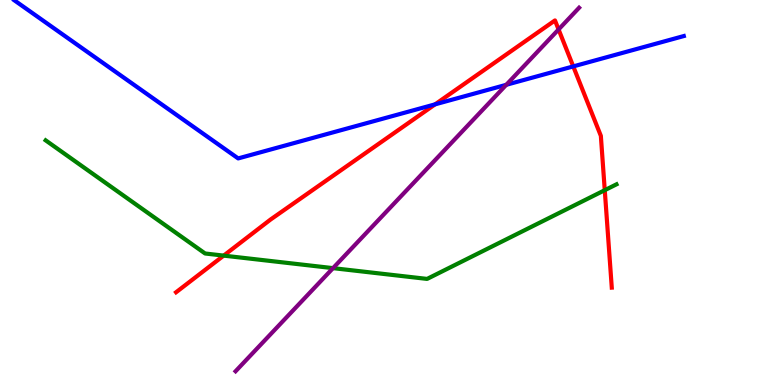[{'lines': ['blue', 'red'], 'intersections': [{'x': 5.61, 'y': 7.29}, {'x': 7.4, 'y': 8.28}]}, {'lines': ['green', 'red'], 'intersections': [{'x': 2.89, 'y': 3.36}, {'x': 7.8, 'y': 5.06}]}, {'lines': ['purple', 'red'], 'intersections': [{'x': 7.21, 'y': 9.23}]}, {'lines': ['blue', 'green'], 'intersections': []}, {'lines': ['blue', 'purple'], 'intersections': [{'x': 6.53, 'y': 7.8}]}, {'lines': ['green', 'purple'], 'intersections': [{'x': 4.3, 'y': 3.04}]}]